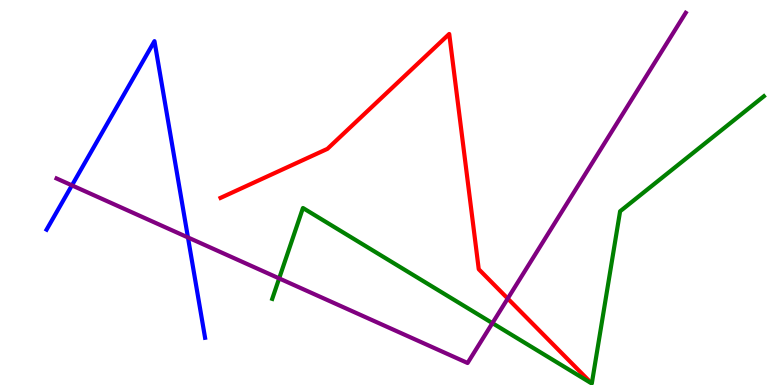[{'lines': ['blue', 'red'], 'intersections': []}, {'lines': ['green', 'red'], 'intersections': []}, {'lines': ['purple', 'red'], 'intersections': [{'x': 6.55, 'y': 2.25}]}, {'lines': ['blue', 'green'], 'intersections': []}, {'lines': ['blue', 'purple'], 'intersections': [{'x': 0.928, 'y': 5.19}, {'x': 2.43, 'y': 3.83}]}, {'lines': ['green', 'purple'], 'intersections': [{'x': 3.6, 'y': 2.77}, {'x': 6.35, 'y': 1.61}]}]